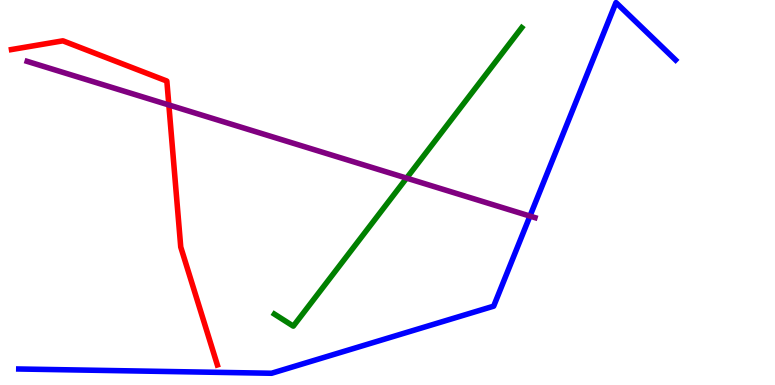[{'lines': ['blue', 'red'], 'intersections': []}, {'lines': ['green', 'red'], 'intersections': []}, {'lines': ['purple', 'red'], 'intersections': [{'x': 2.18, 'y': 7.27}]}, {'lines': ['blue', 'green'], 'intersections': []}, {'lines': ['blue', 'purple'], 'intersections': [{'x': 6.84, 'y': 4.39}]}, {'lines': ['green', 'purple'], 'intersections': [{'x': 5.25, 'y': 5.37}]}]